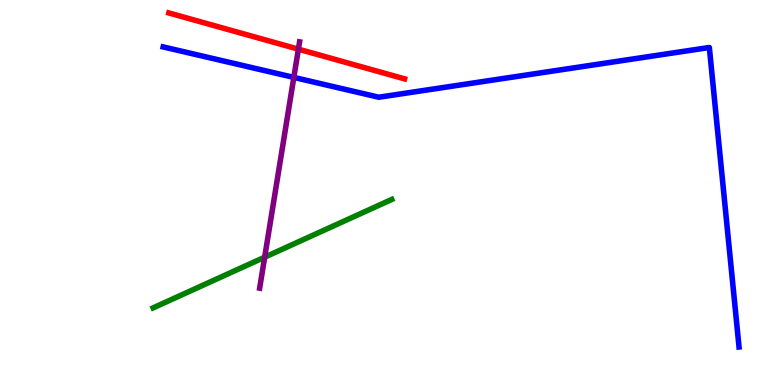[{'lines': ['blue', 'red'], 'intersections': []}, {'lines': ['green', 'red'], 'intersections': []}, {'lines': ['purple', 'red'], 'intersections': [{'x': 3.85, 'y': 8.72}]}, {'lines': ['blue', 'green'], 'intersections': []}, {'lines': ['blue', 'purple'], 'intersections': [{'x': 3.79, 'y': 7.99}]}, {'lines': ['green', 'purple'], 'intersections': [{'x': 3.42, 'y': 3.32}]}]